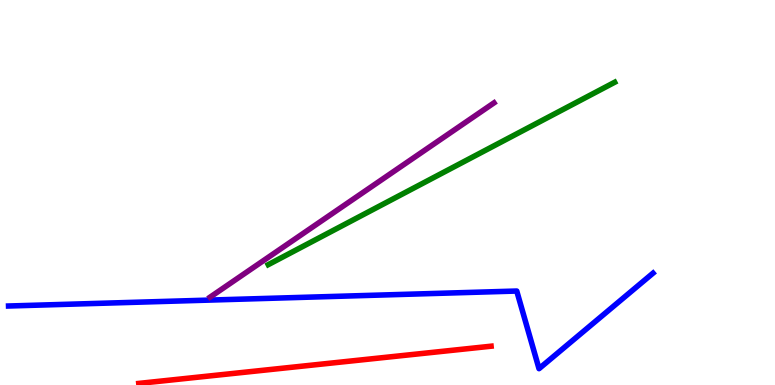[{'lines': ['blue', 'red'], 'intersections': []}, {'lines': ['green', 'red'], 'intersections': []}, {'lines': ['purple', 'red'], 'intersections': []}, {'lines': ['blue', 'green'], 'intersections': []}, {'lines': ['blue', 'purple'], 'intersections': []}, {'lines': ['green', 'purple'], 'intersections': []}]